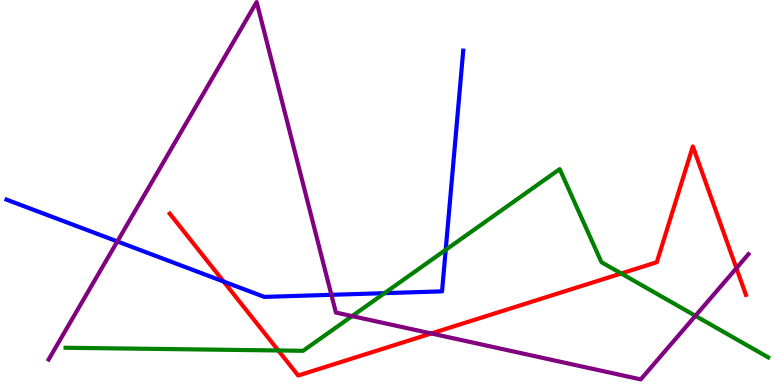[{'lines': ['blue', 'red'], 'intersections': [{'x': 2.89, 'y': 2.69}]}, {'lines': ['green', 'red'], 'intersections': [{'x': 3.59, 'y': 0.897}, {'x': 8.02, 'y': 2.9}]}, {'lines': ['purple', 'red'], 'intersections': [{'x': 5.57, 'y': 1.34}, {'x': 9.5, 'y': 3.03}]}, {'lines': ['blue', 'green'], 'intersections': [{'x': 4.96, 'y': 2.39}, {'x': 5.75, 'y': 3.51}]}, {'lines': ['blue', 'purple'], 'intersections': [{'x': 1.51, 'y': 3.73}, {'x': 4.28, 'y': 2.34}]}, {'lines': ['green', 'purple'], 'intersections': [{'x': 4.54, 'y': 1.79}, {'x': 8.97, 'y': 1.8}]}]